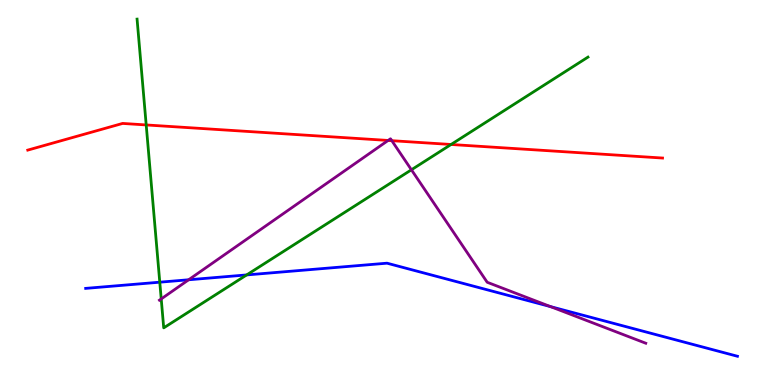[{'lines': ['blue', 'red'], 'intersections': []}, {'lines': ['green', 'red'], 'intersections': [{'x': 1.89, 'y': 6.75}, {'x': 5.82, 'y': 6.25}]}, {'lines': ['purple', 'red'], 'intersections': [{'x': 5.01, 'y': 6.35}, {'x': 5.06, 'y': 6.35}]}, {'lines': ['blue', 'green'], 'intersections': [{'x': 2.06, 'y': 2.67}, {'x': 3.18, 'y': 2.86}]}, {'lines': ['blue', 'purple'], 'intersections': [{'x': 2.43, 'y': 2.73}, {'x': 7.1, 'y': 2.04}]}, {'lines': ['green', 'purple'], 'intersections': [{'x': 2.08, 'y': 2.24}, {'x': 5.31, 'y': 5.59}]}]